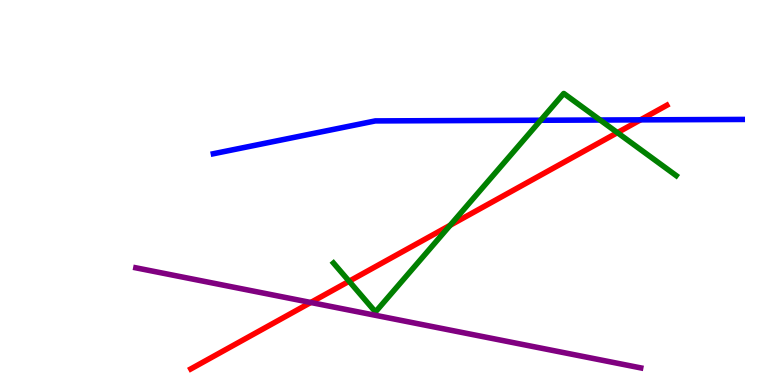[{'lines': ['blue', 'red'], 'intersections': [{'x': 8.26, 'y': 6.89}]}, {'lines': ['green', 'red'], 'intersections': [{'x': 4.5, 'y': 2.7}, {'x': 5.81, 'y': 4.15}, {'x': 7.97, 'y': 6.55}]}, {'lines': ['purple', 'red'], 'intersections': [{'x': 4.01, 'y': 2.14}]}, {'lines': ['blue', 'green'], 'intersections': [{'x': 6.98, 'y': 6.88}, {'x': 7.74, 'y': 6.88}]}, {'lines': ['blue', 'purple'], 'intersections': []}, {'lines': ['green', 'purple'], 'intersections': []}]